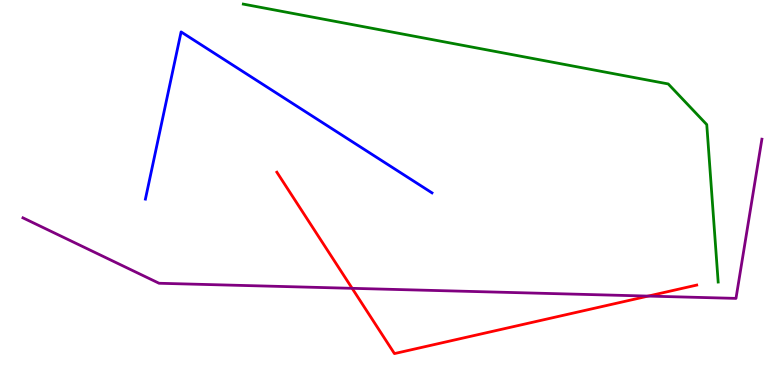[{'lines': ['blue', 'red'], 'intersections': []}, {'lines': ['green', 'red'], 'intersections': []}, {'lines': ['purple', 'red'], 'intersections': [{'x': 4.54, 'y': 2.51}, {'x': 8.36, 'y': 2.31}]}, {'lines': ['blue', 'green'], 'intersections': []}, {'lines': ['blue', 'purple'], 'intersections': []}, {'lines': ['green', 'purple'], 'intersections': []}]